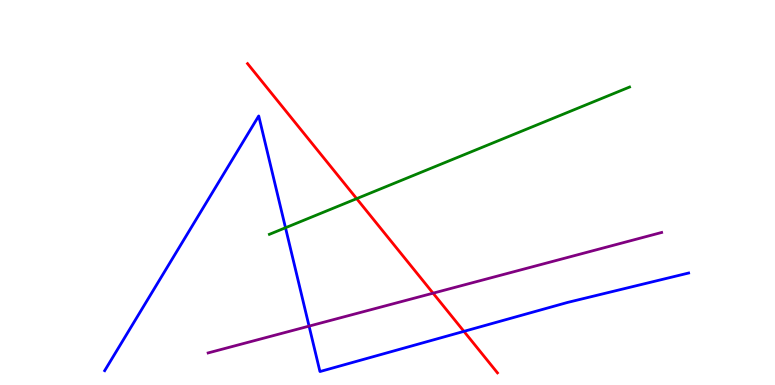[{'lines': ['blue', 'red'], 'intersections': [{'x': 5.99, 'y': 1.39}]}, {'lines': ['green', 'red'], 'intersections': [{'x': 4.6, 'y': 4.84}]}, {'lines': ['purple', 'red'], 'intersections': [{'x': 5.59, 'y': 2.38}]}, {'lines': ['blue', 'green'], 'intersections': [{'x': 3.68, 'y': 4.08}]}, {'lines': ['blue', 'purple'], 'intersections': [{'x': 3.99, 'y': 1.53}]}, {'lines': ['green', 'purple'], 'intersections': []}]